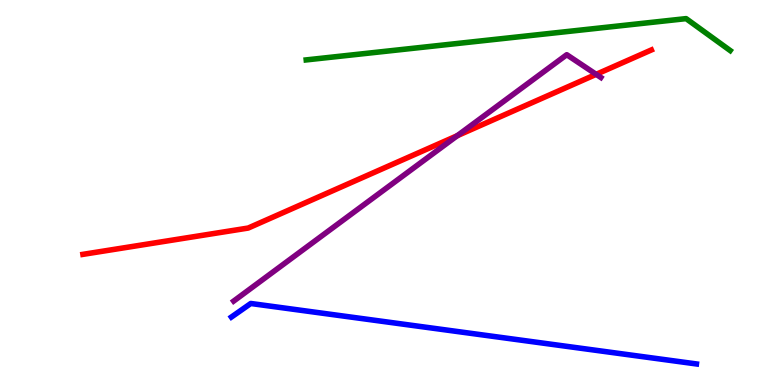[{'lines': ['blue', 'red'], 'intersections': []}, {'lines': ['green', 'red'], 'intersections': []}, {'lines': ['purple', 'red'], 'intersections': [{'x': 5.9, 'y': 6.48}, {'x': 7.69, 'y': 8.07}]}, {'lines': ['blue', 'green'], 'intersections': []}, {'lines': ['blue', 'purple'], 'intersections': []}, {'lines': ['green', 'purple'], 'intersections': []}]